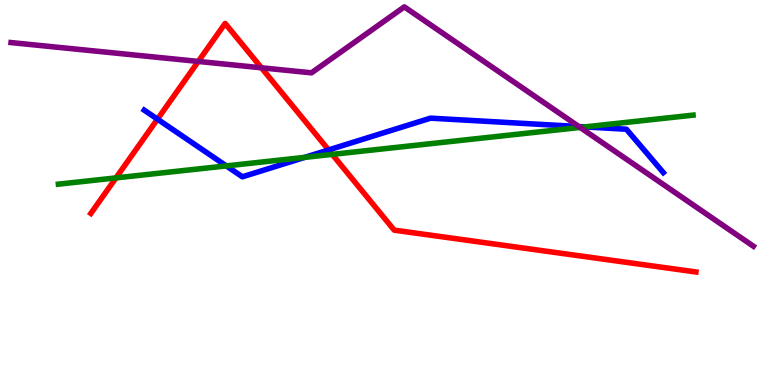[{'lines': ['blue', 'red'], 'intersections': [{'x': 2.03, 'y': 6.91}, {'x': 4.24, 'y': 6.11}]}, {'lines': ['green', 'red'], 'intersections': [{'x': 1.5, 'y': 5.38}, {'x': 4.29, 'y': 5.99}]}, {'lines': ['purple', 'red'], 'intersections': [{'x': 2.56, 'y': 8.4}, {'x': 3.37, 'y': 8.24}]}, {'lines': ['blue', 'green'], 'intersections': [{'x': 2.92, 'y': 5.69}, {'x': 3.93, 'y': 5.91}, {'x': 7.55, 'y': 6.7}]}, {'lines': ['blue', 'purple'], 'intersections': [{'x': 7.47, 'y': 6.71}]}, {'lines': ['green', 'purple'], 'intersections': [{'x': 7.49, 'y': 6.69}]}]